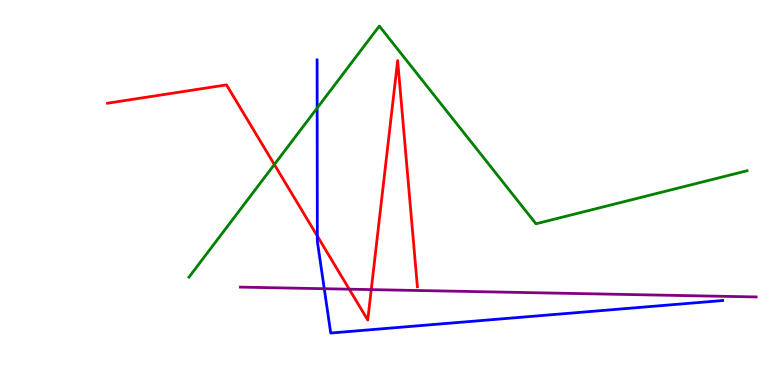[{'lines': ['blue', 'red'], 'intersections': [{'x': 4.09, 'y': 3.87}]}, {'lines': ['green', 'red'], 'intersections': [{'x': 3.54, 'y': 5.73}]}, {'lines': ['purple', 'red'], 'intersections': [{'x': 4.51, 'y': 2.49}, {'x': 4.79, 'y': 2.48}]}, {'lines': ['blue', 'green'], 'intersections': [{'x': 4.09, 'y': 7.19}]}, {'lines': ['blue', 'purple'], 'intersections': [{'x': 4.18, 'y': 2.5}]}, {'lines': ['green', 'purple'], 'intersections': []}]